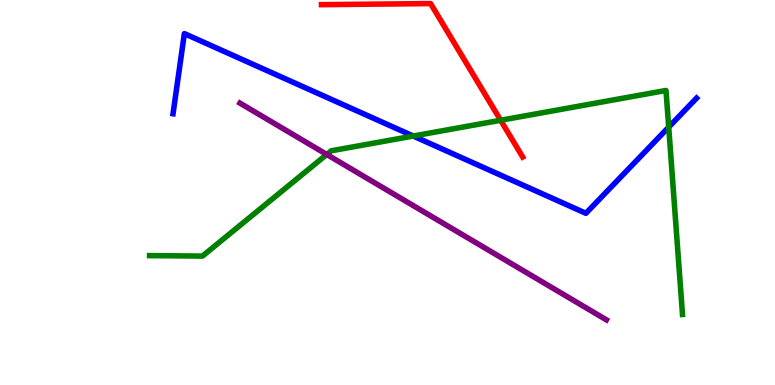[{'lines': ['blue', 'red'], 'intersections': []}, {'lines': ['green', 'red'], 'intersections': [{'x': 6.46, 'y': 6.88}]}, {'lines': ['purple', 'red'], 'intersections': []}, {'lines': ['blue', 'green'], 'intersections': [{'x': 5.33, 'y': 6.47}, {'x': 8.63, 'y': 6.7}]}, {'lines': ['blue', 'purple'], 'intersections': []}, {'lines': ['green', 'purple'], 'intersections': [{'x': 4.22, 'y': 5.99}]}]